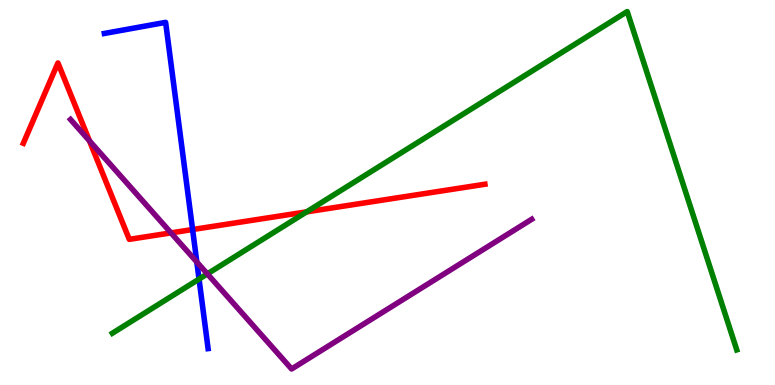[{'lines': ['blue', 'red'], 'intersections': [{'x': 2.49, 'y': 4.04}]}, {'lines': ['green', 'red'], 'intersections': [{'x': 3.96, 'y': 4.5}]}, {'lines': ['purple', 'red'], 'intersections': [{'x': 1.15, 'y': 6.34}, {'x': 2.21, 'y': 3.95}]}, {'lines': ['blue', 'green'], 'intersections': [{'x': 2.57, 'y': 2.75}]}, {'lines': ['blue', 'purple'], 'intersections': [{'x': 2.54, 'y': 3.19}]}, {'lines': ['green', 'purple'], 'intersections': [{'x': 2.68, 'y': 2.89}]}]